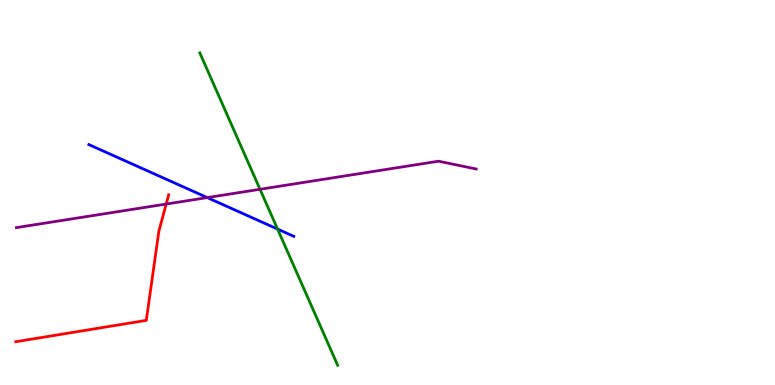[{'lines': ['blue', 'red'], 'intersections': []}, {'lines': ['green', 'red'], 'intersections': []}, {'lines': ['purple', 'red'], 'intersections': [{'x': 2.14, 'y': 4.7}]}, {'lines': ['blue', 'green'], 'intersections': [{'x': 3.58, 'y': 4.05}]}, {'lines': ['blue', 'purple'], 'intersections': [{'x': 2.67, 'y': 4.87}]}, {'lines': ['green', 'purple'], 'intersections': [{'x': 3.35, 'y': 5.08}]}]